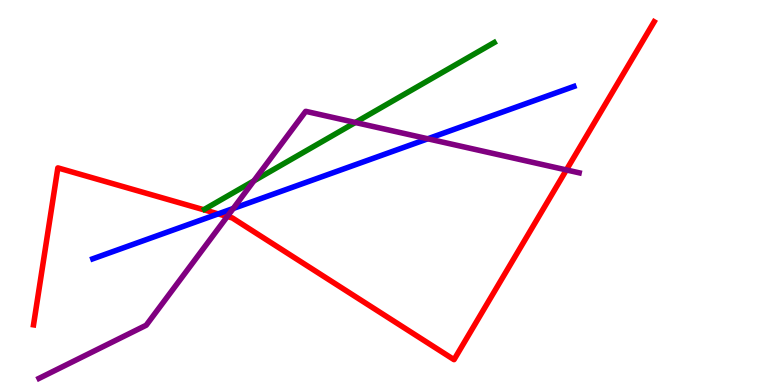[{'lines': ['blue', 'red'], 'intersections': [{'x': 2.82, 'y': 4.44}]}, {'lines': ['green', 'red'], 'intersections': []}, {'lines': ['purple', 'red'], 'intersections': [{'x': 2.93, 'y': 4.38}, {'x': 7.31, 'y': 5.59}]}, {'lines': ['blue', 'green'], 'intersections': []}, {'lines': ['blue', 'purple'], 'intersections': [{'x': 3.01, 'y': 4.59}, {'x': 5.52, 'y': 6.4}]}, {'lines': ['green', 'purple'], 'intersections': [{'x': 3.28, 'y': 5.3}, {'x': 4.58, 'y': 6.82}]}]